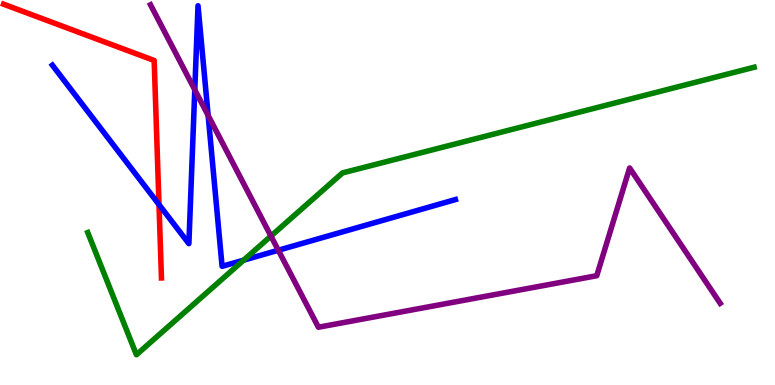[{'lines': ['blue', 'red'], 'intersections': [{'x': 2.05, 'y': 4.69}]}, {'lines': ['green', 'red'], 'intersections': []}, {'lines': ['purple', 'red'], 'intersections': []}, {'lines': ['blue', 'green'], 'intersections': [{'x': 3.14, 'y': 3.24}]}, {'lines': ['blue', 'purple'], 'intersections': [{'x': 2.51, 'y': 7.67}, {'x': 2.69, 'y': 7.0}, {'x': 3.59, 'y': 3.5}]}, {'lines': ['green', 'purple'], 'intersections': [{'x': 3.5, 'y': 3.87}]}]